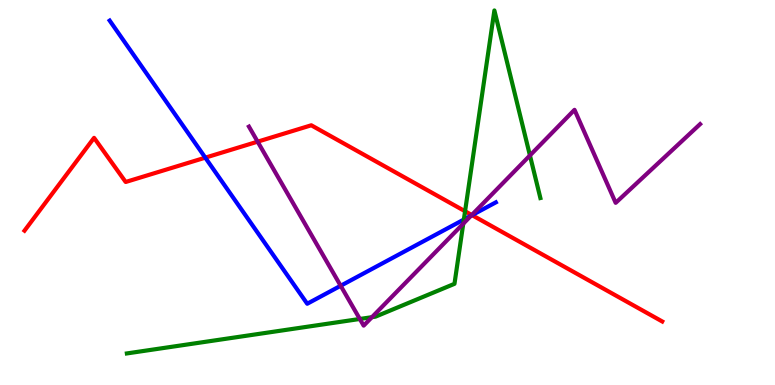[{'lines': ['blue', 'red'], 'intersections': [{'x': 2.65, 'y': 5.9}, {'x': 6.09, 'y': 4.41}]}, {'lines': ['green', 'red'], 'intersections': [{'x': 6.0, 'y': 4.51}]}, {'lines': ['purple', 'red'], 'intersections': [{'x': 3.32, 'y': 6.32}, {'x': 6.09, 'y': 4.42}]}, {'lines': ['blue', 'green'], 'intersections': [{'x': 5.99, 'y': 4.3}]}, {'lines': ['blue', 'purple'], 'intersections': [{'x': 4.4, 'y': 2.58}, {'x': 6.08, 'y': 4.4}]}, {'lines': ['green', 'purple'], 'intersections': [{'x': 4.64, 'y': 1.72}, {'x': 4.8, 'y': 1.76}, {'x': 5.98, 'y': 4.19}, {'x': 6.84, 'y': 5.96}]}]